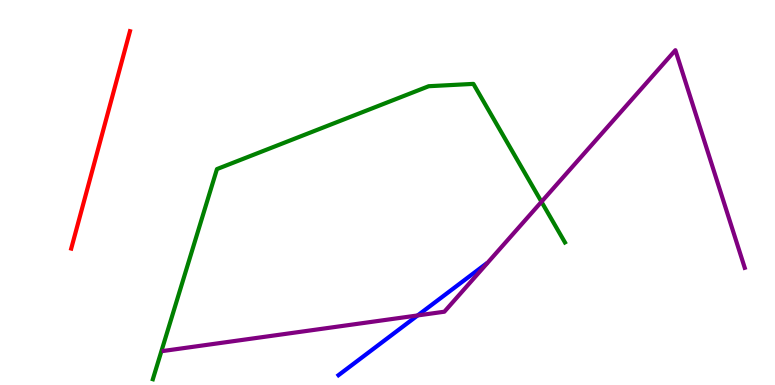[{'lines': ['blue', 'red'], 'intersections': []}, {'lines': ['green', 'red'], 'intersections': []}, {'lines': ['purple', 'red'], 'intersections': []}, {'lines': ['blue', 'green'], 'intersections': []}, {'lines': ['blue', 'purple'], 'intersections': [{'x': 5.39, 'y': 1.81}]}, {'lines': ['green', 'purple'], 'intersections': [{'x': 6.99, 'y': 4.76}]}]